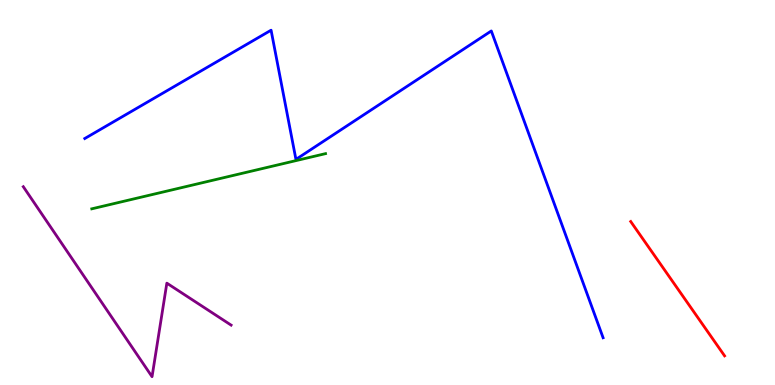[{'lines': ['blue', 'red'], 'intersections': []}, {'lines': ['green', 'red'], 'intersections': []}, {'lines': ['purple', 'red'], 'intersections': []}, {'lines': ['blue', 'green'], 'intersections': []}, {'lines': ['blue', 'purple'], 'intersections': []}, {'lines': ['green', 'purple'], 'intersections': []}]